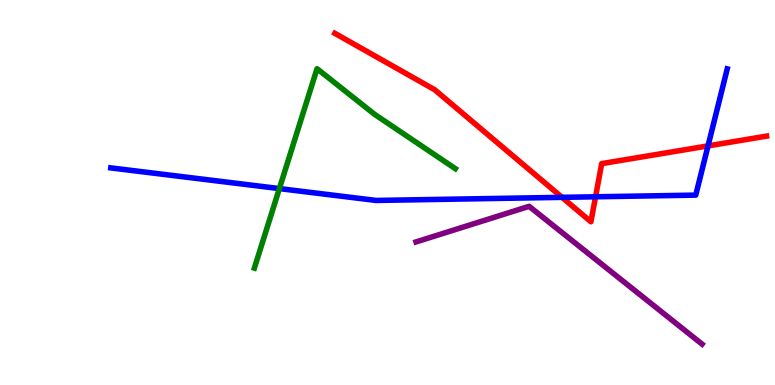[{'lines': ['blue', 'red'], 'intersections': [{'x': 7.25, 'y': 4.87}, {'x': 7.68, 'y': 4.89}, {'x': 9.14, 'y': 6.21}]}, {'lines': ['green', 'red'], 'intersections': []}, {'lines': ['purple', 'red'], 'intersections': []}, {'lines': ['blue', 'green'], 'intersections': [{'x': 3.6, 'y': 5.1}]}, {'lines': ['blue', 'purple'], 'intersections': []}, {'lines': ['green', 'purple'], 'intersections': []}]